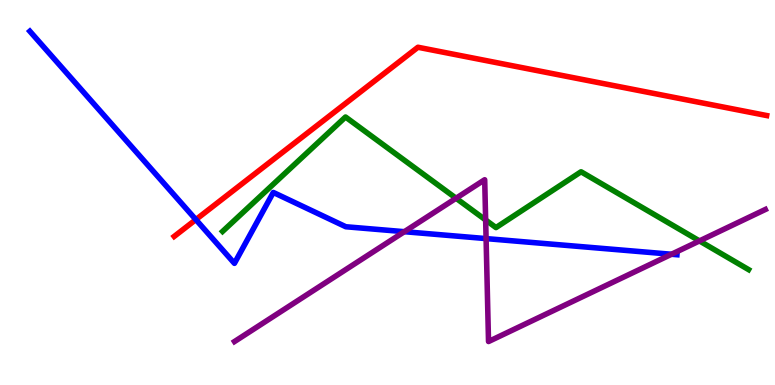[{'lines': ['blue', 'red'], 'intersections': [{'x': 2.53, 'y': 4.3}]}, {'lines': ['green', 'red'], 'intersections': []}, {'lines': ['purple', 'red'], 'intersections': []}, {'lines': ['blue', 'green'], 'intersections': []}, {'lines': ['blue', 'purple'], 'intersections': [{'x': 5.22, 'y': 3.98}, {'x': 6.27, 'y': 3.8}, {'x': 8.66, 'y': 3.4}]}, {'lines': ['green', 'purple'], 'intersections': [{'x': 5.88, 'y': 4.85}, {'x': 6.27, 'y': 4.29}, {'x': 9.03, 'y': 3.74}]}]